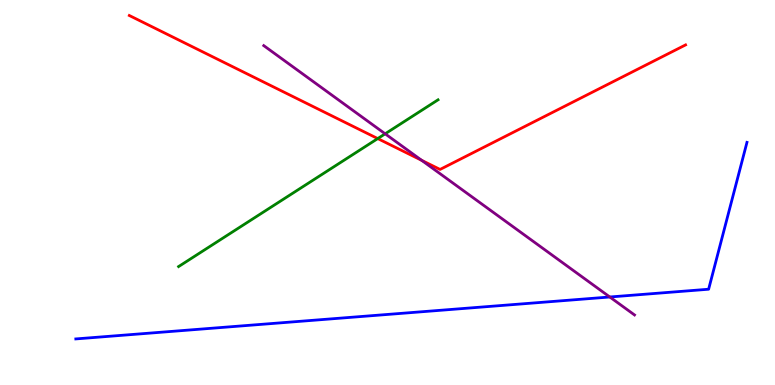[{'lines': ['blue', 'red'], 'intersections': []}, {'lines': ['green', 'red'], 'intersections': [{'x': 4.87, 'y': 6.4}]}, {'lines': ['purple', 'red'], 'intersections': [{'x': 5.44, 'y': 5.84}]}, {'lines': ['blue', 'green'], 'intersections': []}, {'lines': ['blue', 'purple'], 'intersections': [{'x': 7.87, 'y': 2.29}]}, {'lines': ['green', 'purple'], 'intersections': [{'x': 4.97, 'y': 6.52}]}]